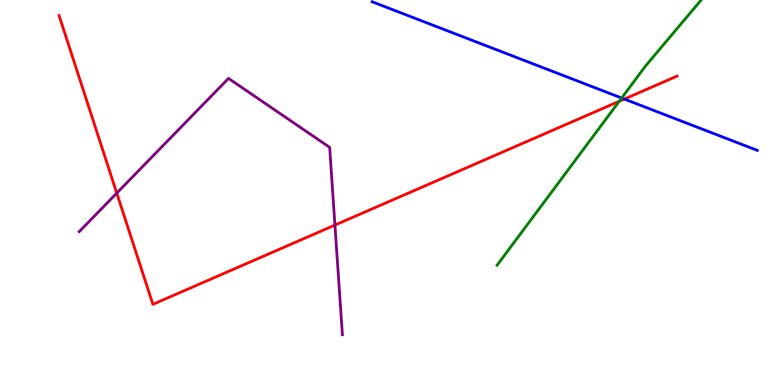[{'lines': ['blue', 'red'], 'intersections': [{'x': 8.06, 'y': 7.43}]}, {'lines': ['green', 'red'], 'intersections': [{'x': 7.99, 'y': 7.37}]}, {'lines': ['purple', 'red'], 'intersections': [{'x': 1.51, 'y': 4.98}, {'x': 4.32, 'y': 4.15}]}, {'lines': ['blue', 'green'], 'intersections': [{'x': 8.02, 'y': 7.45}]}, {'lines': ['blue', 'purple'], 'intersections': []}, {'lines': ['green', 'purple'], 'intersections': []}]